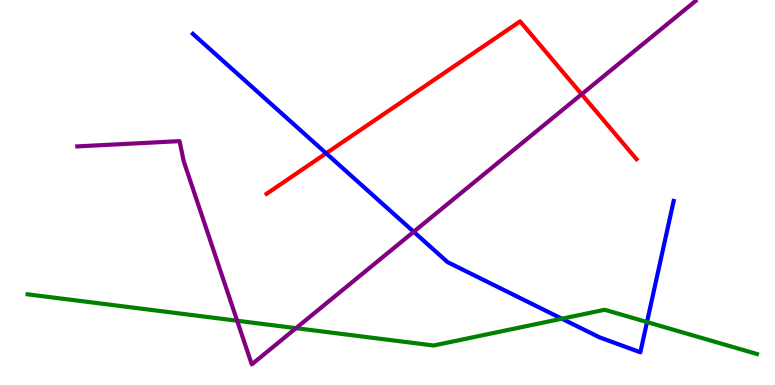[{'lines': ['blue', 'red'], 'intersections': [{'x': 4.21, 'y': 6.02}]}, {'lines': ['green', 'red'], 'intersections': []}, {'lines': ['purple', 'red'], 'intersections': [{'x': 7.51, 'y': 7.55}]}, {'lines': ['blue', 'green'], 'intersections': [{'x': 7.25, 'y': 1.72}, {'x': 8.35, 'y': 1.64}]}, {'lines': ['blue', 'purple'], 'intersections': [{'x': 5.34, 'y': 3.98}]}, {'lines': ['green', 'purple'], 'intersections': [{'x': 3.06, 'y': 1.67}, {'x': 3.82, 'y': 1.48}]}]